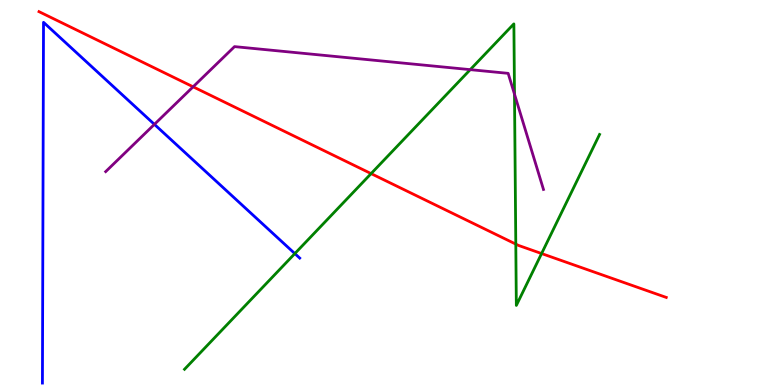[{'lines': ['blue', 'red'], 'intersections': []}, {'lines': ['green', 'red'], 'intersections': [{'x': 4.79, 'y': 5.49}, {'x': 6.66, 'y': 3.66}, {'x': 6.99, 'y': 3.41}]}, {'lines': ['purple', 'red'], 'intersections': [{'x': 2.49, 'y': 7.75}]}, {'lines': ['blue', 'green'], 'intersections': [{'x': 3.8, 'y': 3.41}]}, {'lines': ['blue', 'purple'], 'intersections': [{'x': 1.99, 'y': 6.77}]}, {'lines': ['green', 'purple'], 'intersections': [{'x': 6.07, 'y': 8.19}, {'x': 6.64, 'y': 7.55}]}]